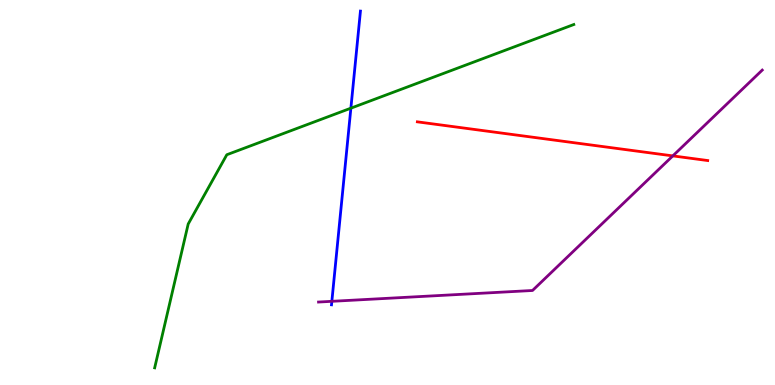[{'lines': ['blue', 'red'], 'intersections': []}, {'lines': ['green', 'red'], 'intersections': []}, {'lines': ['purple', 'red'], 'intersections': [{'x': 8.68, 'y': 5.95}]}, {'lines': ['blue', 'green'], 'intersections': [{'x': 4.53, 'y': 7.19}]}, {'lines': ['blue', 'purple'], 'intersections': [{'x': 4.28, 'y': 2.17}]}, {'lines': ['green', 'purple'], 'intersections': []}]